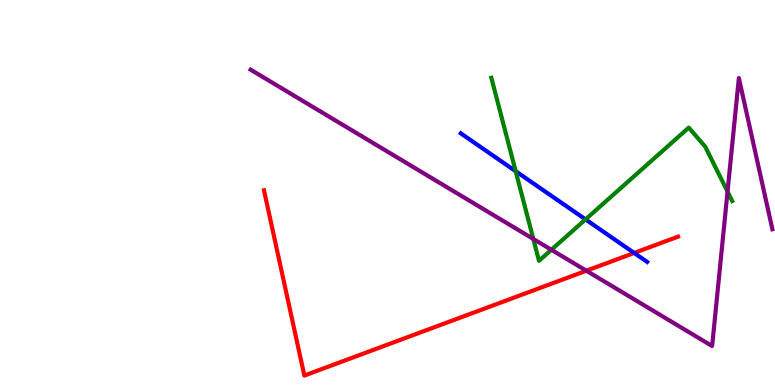[{'lines': ['blue', 'red'], 'intersections': [{'x': 8.18, 'y': 3.43}]}, {'lines': ['green', 'red'], 'intersections': []}, {'lines': ['purple', 'red'], 'intersections': [{'x': 7.57, 'y': 2.97}]}, {'lines': ['blue', 'green'], 'intersections': [{'x': 6.65, 'y': 5.55}, {'x': 7.56, 'y': 4.3}]}, {'lines': ['blue', 'purple'], 'intersections': []}, {'lines': ['green', 'purple'], 'intersections': [{'x': 6.88, 'y': 3.79}, {'x': 7.11, 'y': 3.51}, {'x': 9.39, 'y': 5.02}]}]